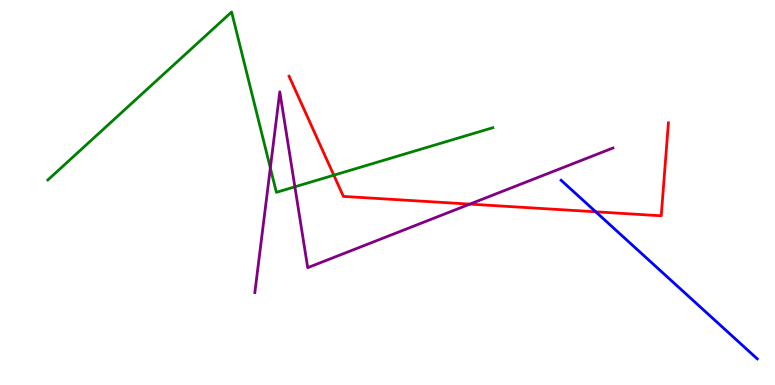[{'lines': ['blue', 'red'], 'intersections': [{'x': 7.69, 'y': 4.5}]}, {'lines': ['green', 'red'], 'intersections': [{'x': 4.31, 'y': 5.45}]}, {'lines': ['purple', 'red'], 'intersections': [{'x': 6.06, 'y': 4.7}]}, {'lines': ['blue', 'green'], 'intersections': []}, {'lines': ['blue', 'purple'], 'intersections': []}, {'lines': ['green', 'purple'], 'intersections': [{'x': 3.49, 'y': 5.64}, {'x': 3.8, 'y': 5.15}]}]